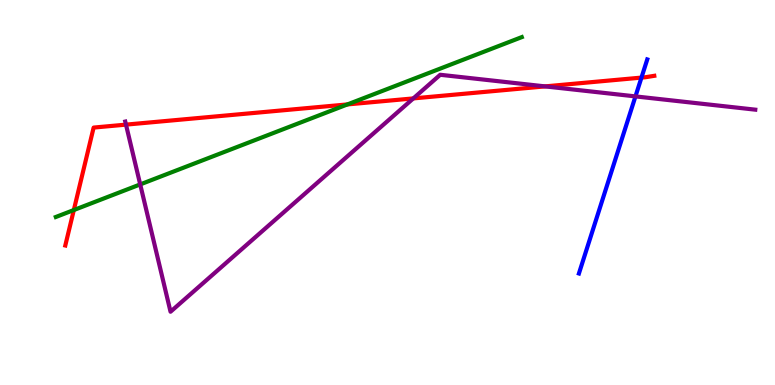[{'lines': ['blue', 'red'], 'intersections': [{'x': 8.28, 'y': 7.98}]}, {'lines': ['green', 'red'], 'intersections': [{'x': 0.953, 'y': 4.54}, {'x': 4.48, 'y': 7.29}]}, {'lines': ['purple', 'red'], 'intersections': [{'x': 1.63, 'y': 6.76}, {'x': 5.33, 'y': 7.44}, {'x': 7.03, 'y': 7.76}]}, {'lines': ['blue', 'green'], 'intersections': []}, {'lines': ['blue', 'purple'], 'intersections': [{'x': 8.2, 'y': 7.5}]}, {'lines': ['green', 'purple'], 'intersections': [{'x': 1.81, 'y': 5.21}]}]